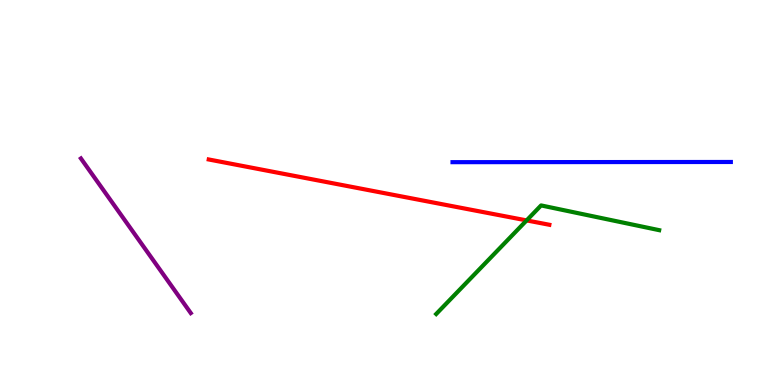[{'lines': ['blue', 'red'], 'intersections': []}, {'lines': ['green', 'red'], 'intersections': [{'x': 6.8, 'y': 4.28}]}, {'lines': ['purple', 'red'], 'intersections': []}, {'lines': ['blue', 'green'], 'intersections': []}, {'lines': ['blue', 'purple'], 'intersections': []}, {'lines': ['green', 'purple'], 'intersections': []}]